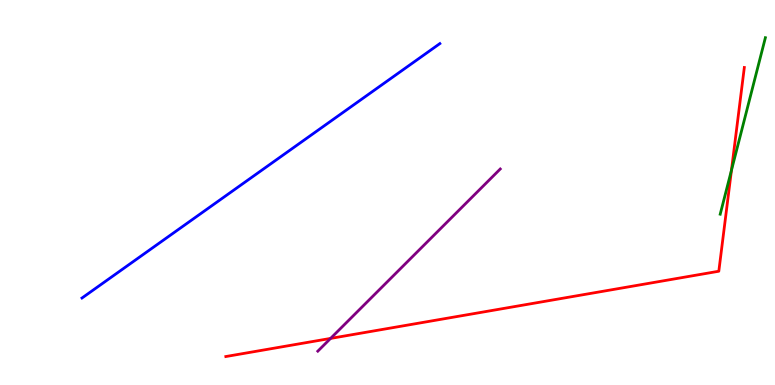[{'lines': ['blue', 'red'], 'intersections': []}, {'lines': ['green', 'red'], 'intersections': [{'x': 9.44, 'y': 5.58}]}, {'lines': ['purple', 'red'], 'intersections': [{'x': 4.27, 'y': 1.21}]}, {'lines': ['blue', 'green'], 'intersections': []}, {'lines': ['blue', 'purple'], 'intersections': []}, {'lines': ['green', 'purple'], 'intersections': []}]